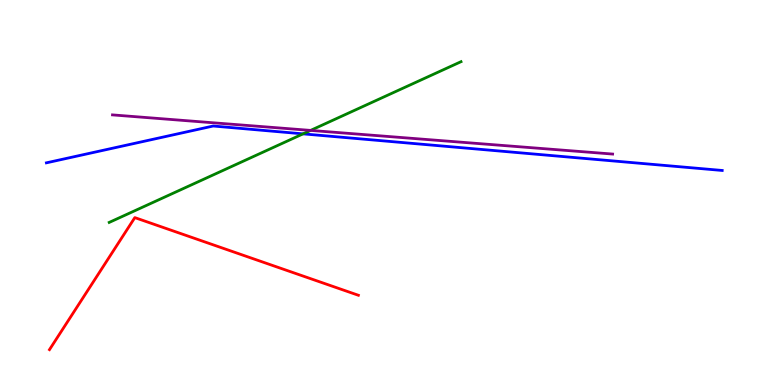[{'lines': ['blue', 'red'], 'intersections': []}, {'lines': ['green', 'red'], 'intersections': []}, {'lines': ['purple', 'red'], 'intersections': []}, {'lines': ['blue', 'green'], 'intersections': [{'x': 3.91, 'y': 6.52}]}, {'lines': ['blue', 'purple'], 'intersections': []}, {'lines': ['green', 'purple'], 'intersections': [{'x': 4.01, 'y': 6.61}]}]